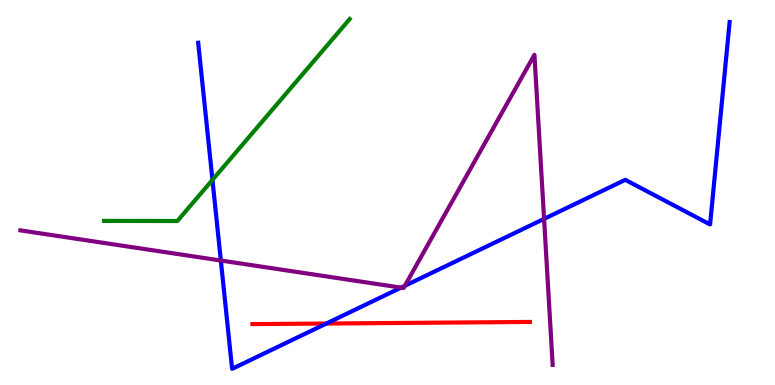[{'lines': ['blue', 'red'], 'intersections': [{'x': 4.21, 'y': 1.6}]}, {'lines': ['green', 'red'], 'intersections': []}, {'lines': ['purple', 'red'], 'intersections': []}, {'lines': ['blue', 'green'], 'intersections': [{'x': 2.74, 'y': 5.33}]}, {'lines': ['blue', 'purple'], 'intersections': [{'x': 2.85, 'y': 3.23}, {'x': 5.17, 'y': 2.53}, {'x': 5.22, 'y': 2.58}, {'x': 7.02, 'y': 4.31}]}, {'lines': ['green', 'purple'], 'intersections': []}]